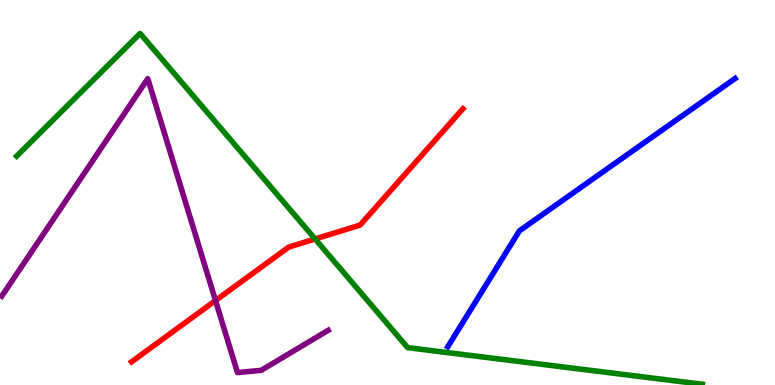[{'lines': ['blue', 'red'], 'intersections': []}, {'lines': ['green', 'red'], 'intersections': [{'x': 4.07, 'y': 3.79}]}, {'lines': ['purple', 'red'], 'intersections': [{'x': 2.78, 'y': 2.19}]}, {'lines': ['blue', 'green'], 'intersections': []}, {'lines': ['blue', 'purple'], 'intersections': []}, {'lines': ['green', 'purple'], 'intersections': []}]